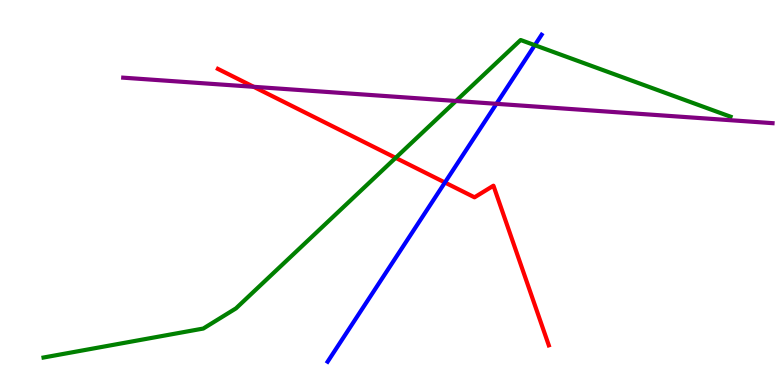[{'lines': ['blue', 'red'], 'intersections': [{'x': 5.74, 'y': 5.26}]}, {'lines': ['green', 'red'], 'intersections': [{'x': 5.11, 'y': 5.9}]}, {'lines': ['purple', 'red'], 'intersections': [{'x': 3.27, 'y': 7.75}]}, {'lines': ['blue', 'green'], 'intersections': [{'x': 6.9, 'y': 8.83}]}, {'lines': ['blue', 'purple'], 'intersections': [{'x': 6.41, 'y': 7.3}]}, {'lines': ['green', 'purple'], 'intersections': [{'x': 5.88, 'y': 7.38}]}]